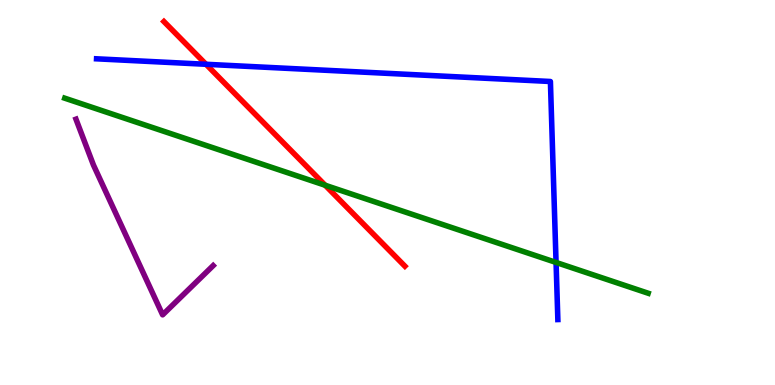[{'lines': ['blue', 'red'], 'intersections': [{'x': 2.66, 'y': 8.33}]}, {'lines': ['green', 'red'], 'intersections': [{'x': 4.2, 'y': 5.19}]}, {'lines': ['purple', 'red'], 'intersections': []}, {'lines': ['blue', 'green'], 'intersections': [{'x': 7.18, 'y': 3.18}]}, {'lines': ['blue', 'purple'], 'intersections': []}, {'lines': ['green', 'purple'], 'intersections': []}]